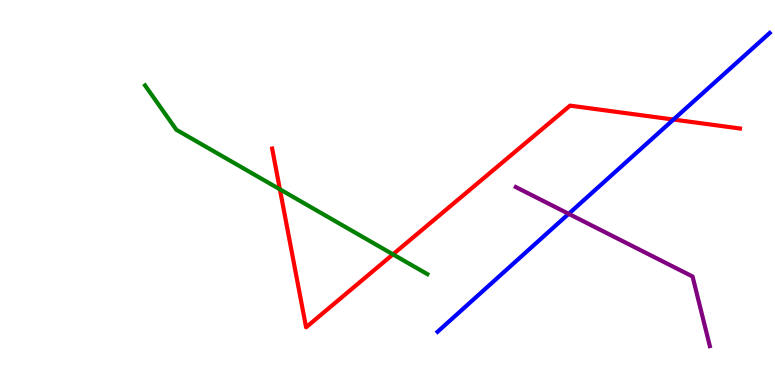[{'lines': ['blue', 'red'], 'intersections': [{'x': 8.69, 'y': 6.89}]}, {'lines': ['green', 'red'], 'intersections': [{'x': 3.61, 'y': 5.08}, {'x': 5.07, 'y': 3.39}]}, {'lines': ['purple', 'red'], 'intersections': []}, {'lines': ['blue', 'green'], 'intersections': []}, {'lines': ['blue', 'purple'], 'intersections': [{'x': 7.34, 'y': 4.45}]}, {'lines': ['green', 'purple'], 'intersections': []}]